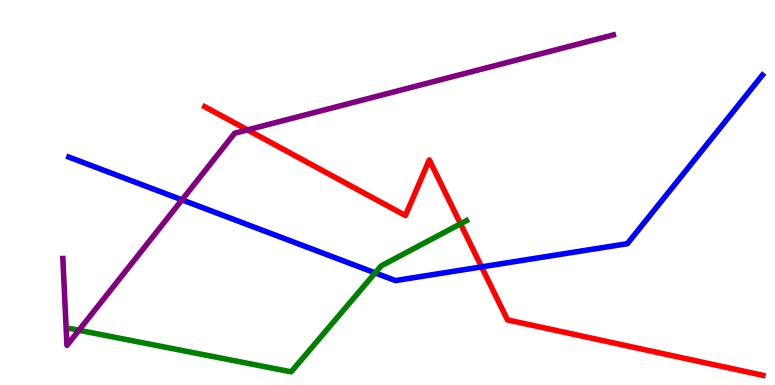[{'lines': ['blue', 'red'], 'intersections': [{'x': 6.21, 'y': 3.07}]}, {'lines': ['green', 'red'], 'intersections': [{'x': 5.94, 'y': 4.19}]}, {'lines': ['purple', 'red'], 'intersections': [{'x': 3.19, 'y': 6.63}]}, {'lines': ['blue', 'green'], 'intersections': [{'x': 4.84, 'y': 2.91}]}, {'lines': ['blue', 'purple'], 'intersections': [{'x': 2.35, 'y': 4.81}]}, {'lines': ['green', 'purple'], 'intersections': [{'x': 1.02, 'y': 1.42}]}]